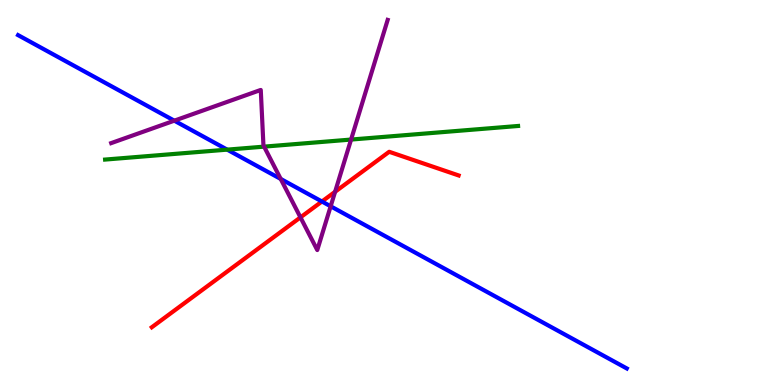[{'lines': ['blue', 'red'], 'intersections': [{'x': 4.15, 'y': 4.77}]}, {'lines': ['green', 'red'], 'intersections': []}, {'lines': ['purple', 'red'], 'intersections': [{'x': 3.88, 'y': 4.35}, {'x': 4.32, 'y': 5.02}]}, {'lines': ['blue', 'green'], 'intersections': [{'x': 2.93, 'y': 6.11}]}, {'lines': ['blue', 'purple'], 'intersections': [{'x': 2.25, 'y': 6.87}, {'x': 3.62, 'y': 5.35}, {'x': 4.27, 'y': 4.64}]}, {'lines': ['green', 'purple'], 'intersections': [{'x': 3.41, 'y': 6.19}, {'x': 4.53, 'y': 6.38}]}]